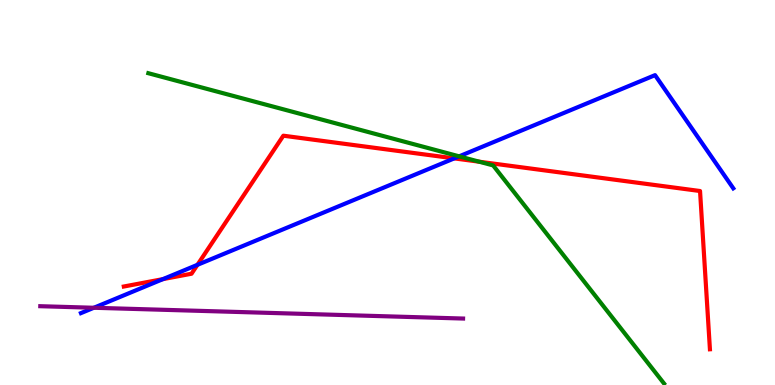[{'lines': ['blue', 'red'], 'intersections': [{'x': 2.1, 'y': 2.75}, {'x': 2.55, 'y': 3.12}, {'x': 5.86, 'y': 5.89}]}, {'lines': ['green', 'red'], 'intersections': [{'x': 6.18, 'y': 5.8}]}, {'lines': ['purple', 'red'], 'intersections': []}, {'lines': ['blue', 'green'], 'intersections': [{'x': 5.92, 'y': 5.94}]}, {'lines': ['blue', 'purple'], 'intersections': [{'x': 1.21, 'y': 2.01}]}, {'lines': ['green', 'purple'], 'intersections': []}]